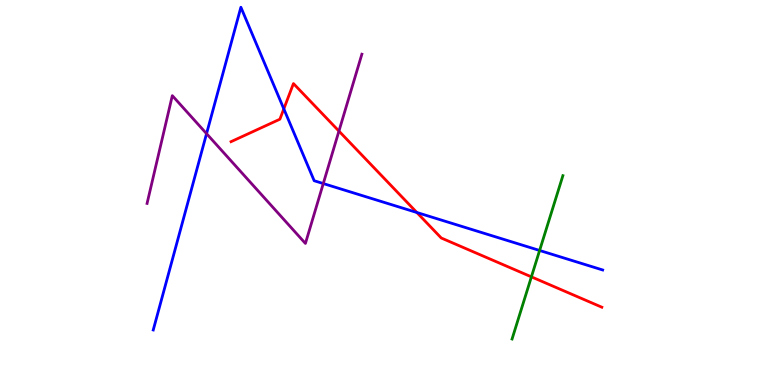[{'lines': ['blue', 'red'], 'intersections': [{'x': 3.66, 'y': 7.17}, {'x': 5.38, 'y': 4.48}]}, {'lines': ['green', 'red'], 'intersections': [{'x': 6.86, 'y': 2.81}]}, {'lines': ['purple', 'red'], 'intersections': [{'x': 4.37, 'y': 6.59}]}, {'lines': ['blue', 'green'], 'intersections': [{'x': 6.96, 'y': 3.49}]}, {'lines': ['blue', 'purple'], 'intersections': [{'x': 2.67, 'y': 6.53}, {'x': 4.17, 'y': 5.23}]}, {'lines': ['green', 'purple'], 'intersections': []}]